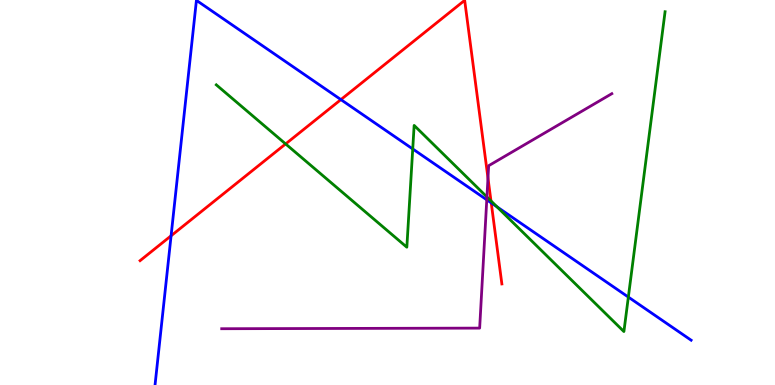[{'lines': ['blue', 'red'], 'intersections': [{'x': 2.21, 'y': 3.88}, {'x': 4.4, 'y': 7.41}, {'x': 6.34, 'y': 4.73}]}, {'lines': ['green', 'red'], 'intersections': [{'x': 3.69, 'y': 6.26}, {'x': 6.34, 'y': 4.78}]}, {'lines': ['purple', 'red'], 'intersections': [{'x': 6.3, 'y': 5.38}]}, {'lines': ['blue', 'green'], 'intersections': [{'x': 5.33, 'y': 6.13}, {'x': 6.41, 'y': 4.63}, {'x': 8.11, 'y': 2.28}]}, {'lines': ['blue', 'purple'], 'intersections': [{'x': 6.28, 'y': 4.81}]}, {'lines': ['green', 'purple'], 'intersections': [{'x': 6.28, 'y': 4.88}]}]